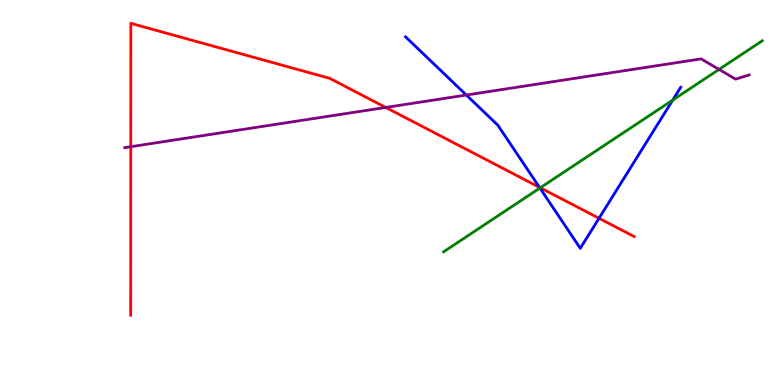[{'lines': ['blue', 'red'], 'intersections': [{'x': 6.96, 'y': 5.13}, {'x': 7.73, 'y': 4.33}]}, {'lines': ['green', 'red'], 'intersections': [{'x': 6.97, 'y': 5.12}]}, {'lines': ['purple', 'red'], 'intersections': [{'x': 1.69, 'y': 6.19}, {'x': 4.98, 'y': 7.21}]}, {'lines': ['blue', 'green'], 'intersections': [{'x': 6.97, 'y': 5.12}, {'x': 8.68, 'y': 7.4}]}, {'lines': ['blue', 'purple'], 'intersections': [{'x': 6.02, 'y': 7.53}]}, {'lines': ['green', 'purple'], 'intersections': [{'x': 9.28, 'y': 8.2}]}]